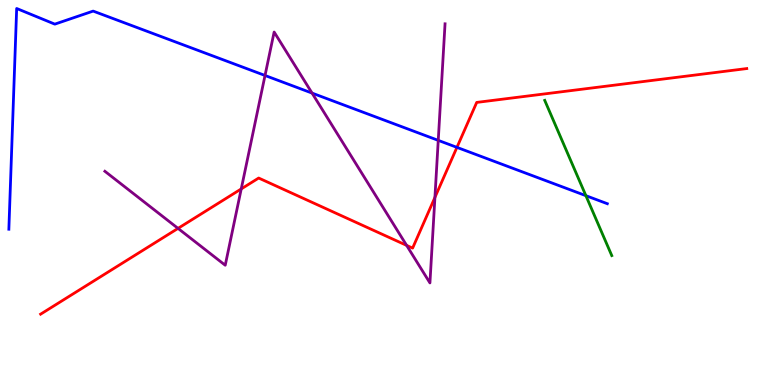[{'lines': ['blue', 'red'], 'intersections': [{'x': 5.9, 'y': 6.17}]}, {'lines': ['green', 'red'], 'intersections': []}, {'lines': ['purple', 'red'], 'intersections': [{'x': 2.3, 'y': 4.07}, {'x': 3.11, 'y': 5.09}, {'x': 5.25, 'y': 3.63}, {'x': 5.61, 'y': 4.87}]}, {'lines': ['blue', 'green'], 'intersections': [{'x': 7.56, 'y': 4.92}]}, {'lines': ['blue', 'purple'], 'intersections': [{'x': 3.42, 'y': 8.04}, {'x': 4.03, 'y': 7.58}, {'x': 5.65, 'y': 6.35}]}, {'lines': ['green', 'purple'], 'intersections': []}]